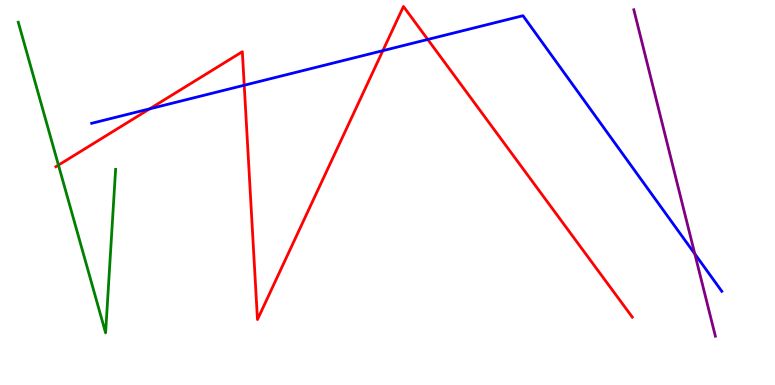[{'lines': ['blue', 'red'], 'intersections': [{'x': 1.93, 'y': 7.17}, {'x': 3.15, 'y': 7.79}, {'x': 4.94, 'y': 8.68}, {'x': 5.52, 'y': 8.98}]}, {'lines': ['green', 'red'], 'intersections': [{'x': 0.754, 'y': 5.71}]}, {'lines': ['purple', 'red'], 'intersections': []}, {'lines': ['blue', 'green'], 'intersections': []}, {'lines': ['blue', 'purple'], 'intersections': [{'x': 8.97, 'y': 3.41}]}, {'lines': ['green', 'purple'], 'intersections': []}]